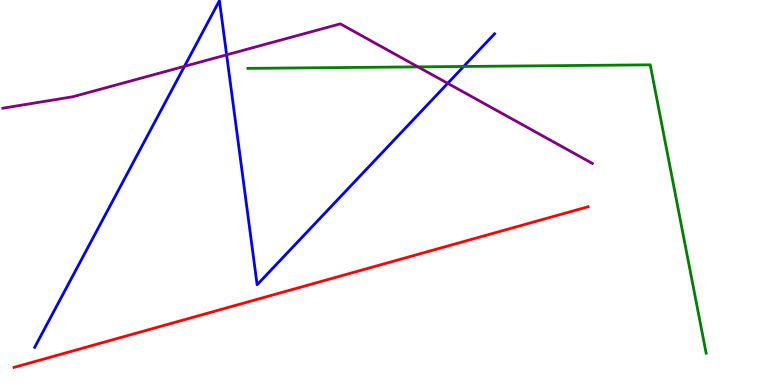[{'lines': ['blue', 'red'], 'intersections': []}, {'lines': ['green', 'red'], 'intersections': []}, {'lines': ['purple', 'red'], 'intersections': []}, {'lines': ['blue', 'green'], 'intersections': [{'x': 5.98, 'y': 8.27}]}, {'lines': ['blue', 'purple'], 'intersections': [{'x': 2.38, 'y': 8.28}, {'x': 2.92, 'y': 8.58}, {'x': 5.78, 'y': 7.84}]}, {'lines': ['green', 'purple'], 'intersections': [{'x': 5.39, 'y': 8.26}]}]